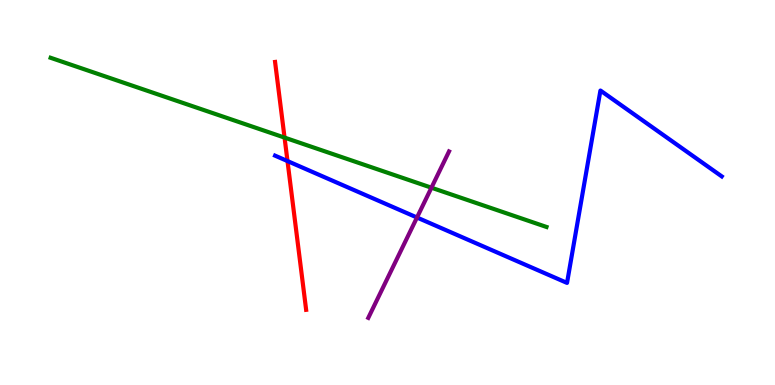[{'lines': ['blue', 'red'], 'intersections': [{'x': 3.71, 'y': 5.82}]}, {'lines': ['green', 'red'], 'intersections': [{'x': 3.67, 'y': 6.43}]}, {'lines': ['purple', 'red'], 'intersections': []}, {'lines': ['blue', 'green'], 'intersections': []}, {'lines': ['blue', 'purple'], 'intersections': [{'x': 5.38, 'y': 4.35}]}, {'lines': ['green', 'purple'], 'intersections': [{'x': 5.57, 'y': 5.12}]}]